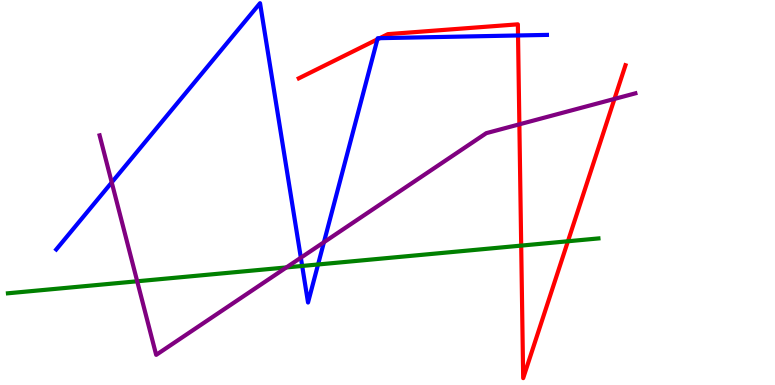[{'lines': ['blue', 'red'], 'intersections': [{'x': 4.87, 'y': 8.98}, {'x': 4.9, 'y': 9.01}, {'x': 6.68, 'y': 9.08}]}, {'lines': ['green', 'red'], 'intersections': [{'x': 6.73, 'y': 3.62}, {'x': 7.33, 'y': 3.73}]}, {'lines': ['purple', 'red'], 'intersections': [{'x': 6.7, 'y': 6.77}, {'x': 7.93, 'y': 7.43}]}, {'lines': ['blue', 'green'], 'intersections': [{'x': 3.9, 'y': 3.09}, {'x': 4.1, 'y': 3.13}]}, {'lines': ['blue', 'purple'], 'intersections': [{'x': 1.44, 'y': 5.26}, {'x': 3.88, 'y': 3.31}, {'x': 4.18, 'y': 3.71}]}, {'lines': ['green', 'purple'], 'intersections': [{'x': 1.77, 'y': 2.69}, {'x': 3.7, 'y': 3.05}]}]